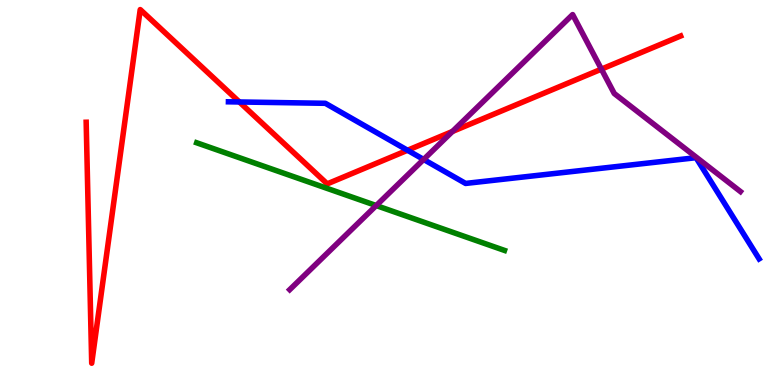[{'lines': ['blue', 'red'], 'intersections': [{'x': 3.09, 'y': 7.35}, {'x': 5.26, 'y': 6.1}]}, {'lines': ['green', 'red'], 'intersections': []}, {'lines': ['purple', 'red'], 'intersections': [{'x': 5.84, 'y': 6.58}, {'x': 7.76, 'y': 8.2}]}, {'lines': ['blue', 'green'], 'intersections': []}, {'lines': ['blue', 'purple'], 'intersections': [{'x': 5.47, 'y': 5.86}]}, {'lines': ['green', 'purple'], 'intersections': [{'x': 4.85, 'y': 4.66}]}]